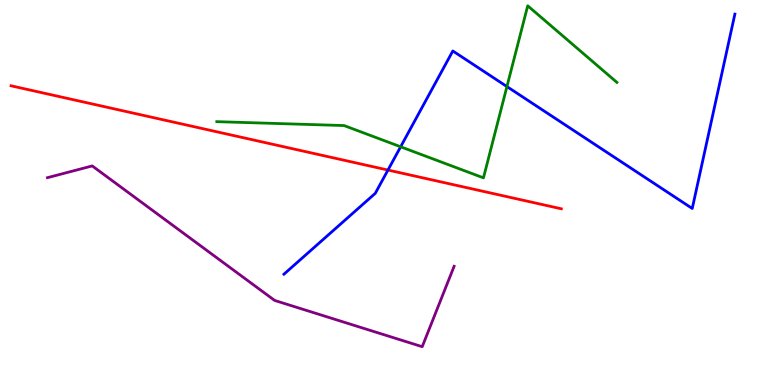[{'lines': ['blue', 'red'], 'intersections': [{'x': 5.01, 'y': 5.58}]}, {'lines': ['green', 'red'], 'intersections': []}, {'lines': ['purple', 'red'], 'intersections': []}, {'lines': ['blue', 'green'], 'intersections': [{'x': 5.17, 'y': 6.19}, {'x': 6.54, 'y': 7.75}]}, {'lines': ['blue', 'purple'], 'intersections': []}, {'lines': ['green', 'purple'], 'intersections': []}]